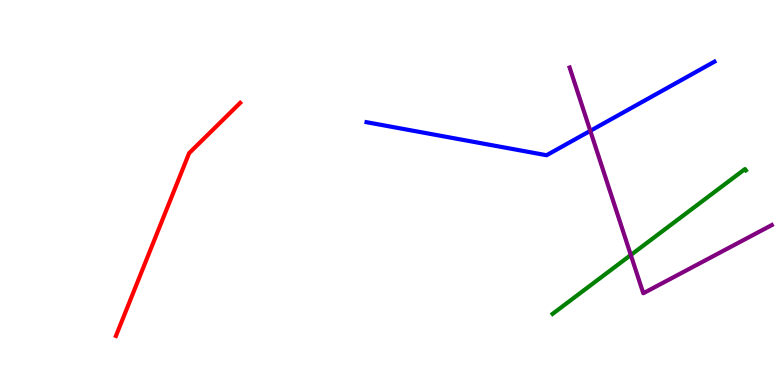[{'lines': ['blue', 'red'], 'intersections': []}, {'lines': ['green', 'red'], 'intersections': []}, {'lines': ['purple', 'red'], 'intersections': []}, {'lines': ['blue', 'green'], 'intersections': []}, {'lines': ['blue', 'purple'], 'intersections': [{'x': 7.62, 'y': 6.6}]}, {'lines': ['green', 'purple'], 'intersections': [{'x': 8.14, 'y': 3.38}]}]